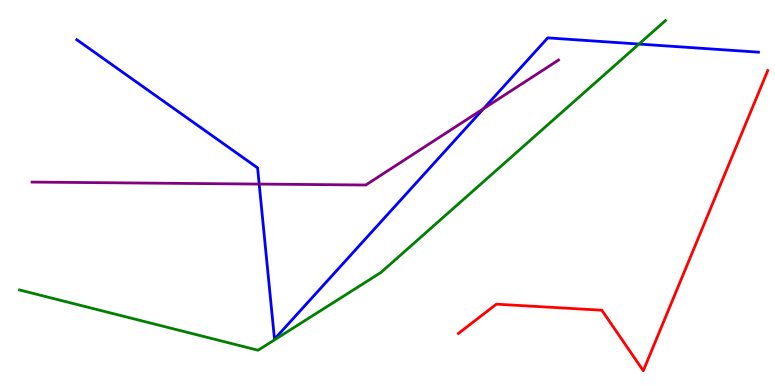[{'lines': ['blue', 'red'], 'intersections': []}, {'lines': ['green', 'red'], 'intersections': []}, {'lines': ['purple', 'red'], 'intersections': []}, {'lines': ['blue', 'green'], 'intersections': [{'x': 8.24, 'y': 8.86}]}, {'lines': ['blue', 'purple'], 'intersections': [{'x': 3.34, 'y': 5.22}, {'x': 6.24, 'y': 7.18}]}, {'lines': ['green', 'purple'], 'intersections': []}]